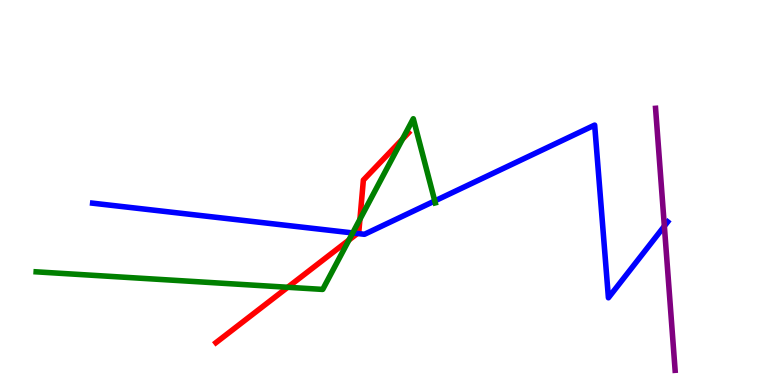[{'lines': ['blue', 'red'], 'intersections': [{'x': 4.61, 'y': 3.94}]}, {'lines': ['green', 'red'], 'intersections': [{'x': 3.71, 'y': 2.54}, {'x': 4.5, 'y': 3.77}, {'x': 4.64, 'y': 4.3}, {'x': 5.19, 'y': 6.39}]}, {'lines': ['purple', 'red'], 'intersections': []}, {'lines': ['blue', 'green'], 'intersections': [{'x': 4.55, 'y': 3.95}, {'x': 5.61, 'y': 4.78}]}, {'lines': ['blue', 'purple'], 'intersections': [{'x': 8.57, 'y': 4.13}]}, {'lines': ['green', 'purple'], 'intersections': []}]